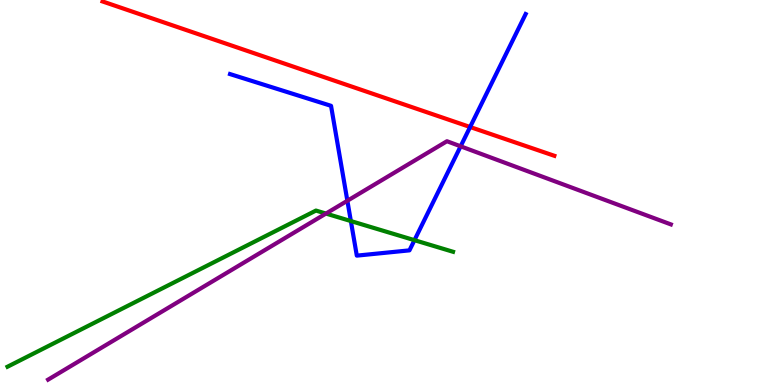[{'lines': ['blue', 'red'], 'intersections': [{'x': 6.07, 'y': 6.7}]}, {'lines': ['green', 'red'], 'intersections': []}, {'lines': ['purple', 'red'], 'intersections': []}, {'lines': ['blue', 'green'], 'intersections': [{'x': 4.53, 'y': 4.26}, {'x': 5.35, 'y': 3.76}]}, {'lines': ['blue', 'purple'], 'intersections': [{'x': 4.48, 'y': 4.79}, {'x': 5.94, 'y': 6.2}]}, {'lines': ['green', 'purple'], 'intersections': [{'x': 4.21, 'y': 4.45}]}]